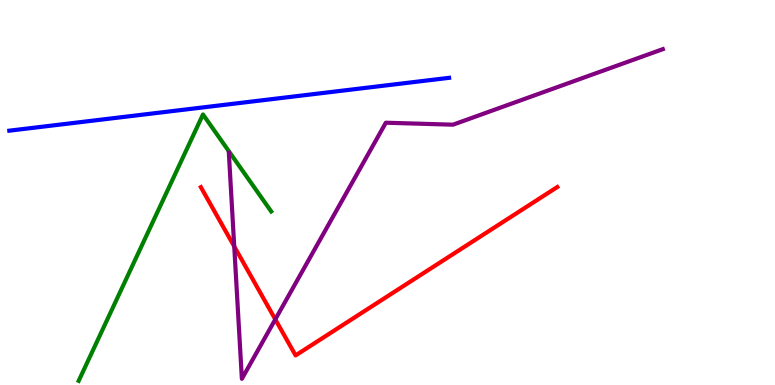[{'lines': ['blue', 'red'], 'intersections': []}, {'lines': ['green', 'red'], 'intersections': []}, {'lines': ['purple', 'red'], 'intersections': [{'x': 3.02, 'y': 3.6}, {'x': 3.55, 'y': 1.7}]}, {'lines': ['blue', 'green'], 'intersections': []}, {'lines': ['blue', 'purple'], 'intersections': []}, {'lines': ['green', 'purple'], 'intersections': []}]